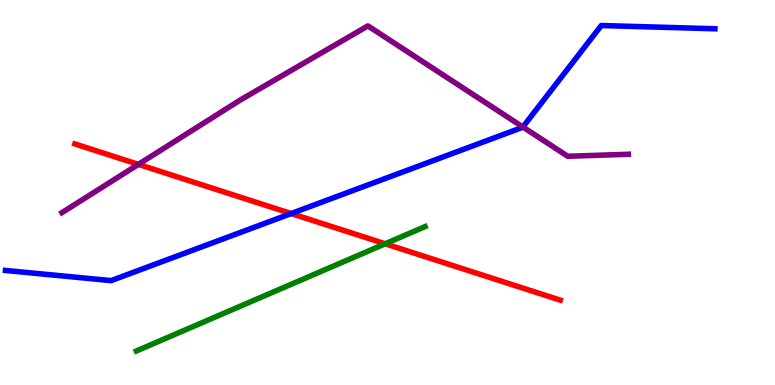[{'lines': ['blue', 'red'], 'intersections': [{'x': 3.76, 'y': 4.45}]}, {'lines': ['green', 'red'], 'intersections': [{'x': 4.97, 'y': 3.67}]}, {'lines': ['purple', 'red'], 'intersections': [{'x': 1.79, 'y': 5.73}]}, {'lines': ['blue', 'green'], 'intersections': []}, {'lines': ['blue', 'purple'], 'intersections': [{'x': 6.75, 'y': 6.7}]}, {'lines': ['green', 'purple'], 'intersections': []}]